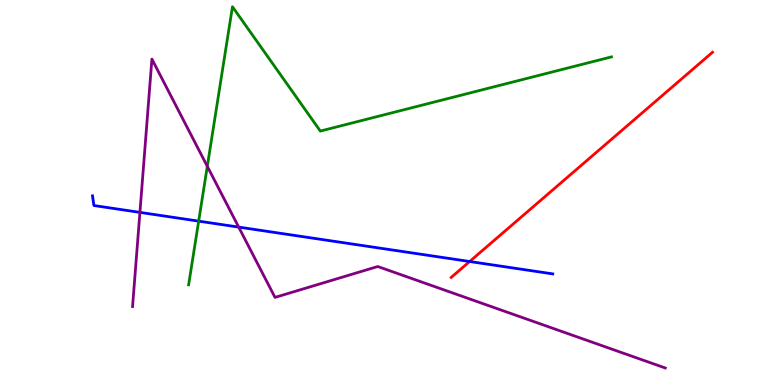[{'lines': ['blue', 'red'], 'intersections': [{'x': 6.06, 'y': 3.21}]}, {'lines': ['green', 'red'], 'intersections': []}, {'lines': ['purple', 'red'], 'intersections': []}, {'lines': ['blue', 'green'], 'intersections': [{'x': 2.56, 'y': 4.26}]}, {'lines': ['blue', 'purple'], 'intersections': [{'x': 1.81, 'y': 4.48}, {'x': 3.08, 'y': 4.1}]}, {'lines': ['green', 'purple'], 'intersections': [{'x': 2.67, 'y': 5.68}]}]